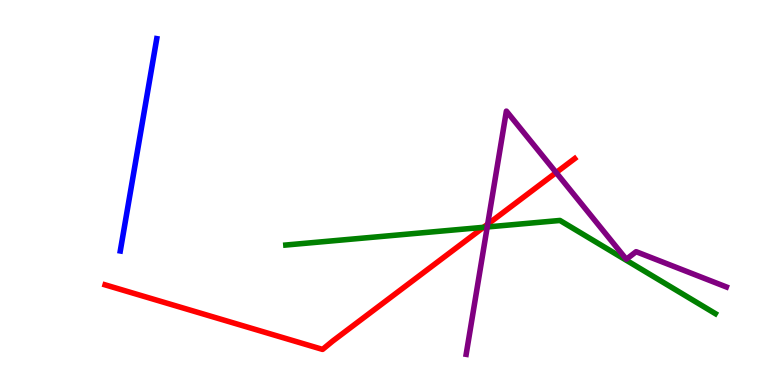[{'lines': ['blue', 'red'], 'intersections': []}, {'lines': ['green', 'red'], 'intersections': [{'x': 6.24, 'y': 4.1}]}, {'lines': ['purple', 'red'], 'intersections': [{'x': 6.29, 'y': 4.18}, {'x': 7.18, 'y': 5.52}]}, {'lines': ['blue', 'green'], 'intersections': []}, {'lines': ['blue', 'purple'], 'intersections': []}, {'lines': ['green', 'purple'], 'intersections': [{'x': 6.29, 'y': 4.1}]}]